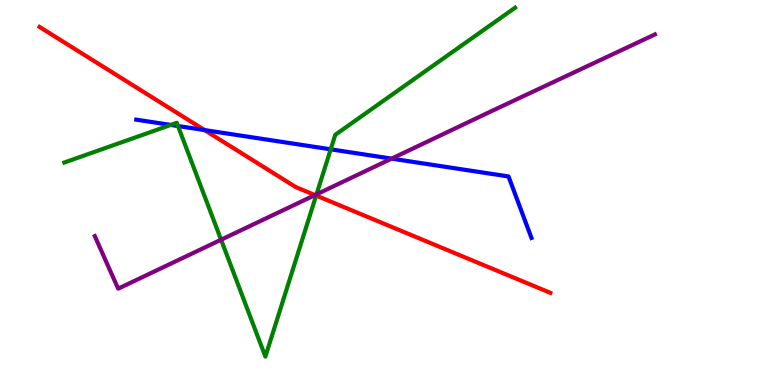[{'lines': ['blue', 'red'], 'intersections': [{'x': 2.64, 'y': 6.62}]}, {'lines': ['green', 'red'], 'intersections': [{'x': 4.08, 'y': 4.92}]}, {'lines': ['purple', 'red'], 'intersections': [{'x': 4.06, 'y': 4.93}]}, {'lines': ['blue', 'green'], 'intersections': [{'x': 2.2, 'y': 6.76}, {'x': 2.3, 'y': 6.73}, {'x': 4.27, 'y': 6.12}]}, {'lines': ['blue', 'purple'], 'intersections': [{'x': 5.05, 'y': 5.88}]}, {'lines': ['green', 'purple'], 'intersections': [{'x': 2.85, 'y': 3.77}, {'x': 4.08, 'y': 4.95}]}]